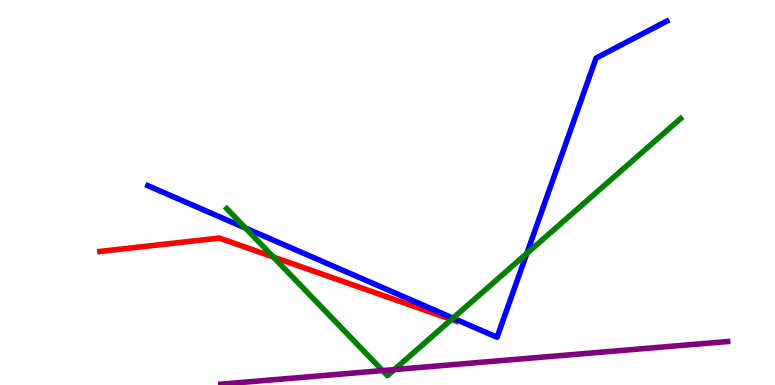[{'lines': ['blue', 'red'], 'intersections': []}, {'lines': ['green', 'red'], 'intersections': [{'x': 3.53, 'y': 3.32}, {'x': 5.83, 'y': 1.7}]}, {'lines': ['purple', 'red'], 'intersections': []}, {'lines': ['blue', 'green'], 'intersections': [{'x': 3.17, 'y': 4.08}, {'x': 5.85, 'y': 1.74}, {'x': 6.8, 'y': 3.42}]}, {'lines': ['blue', 'purple'], 'intersections': []}, {'lines': ['green', 'purple'], 'intersections': [{'x': 4.94, 'y': 0.375}, {'x': 5.09, 'y': 0.4}]}]